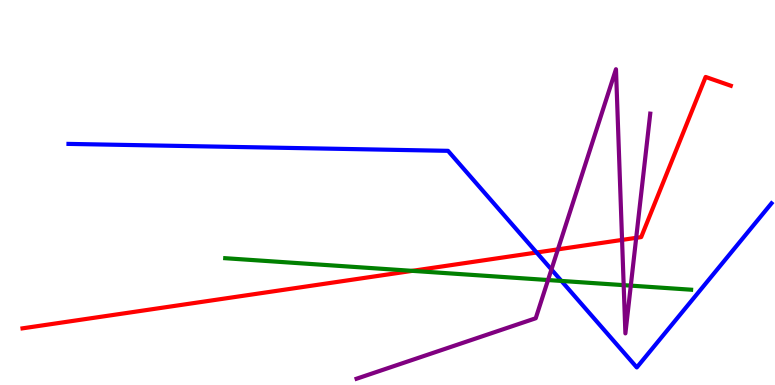[{'lines': ['blue', 'red'], 'intersections': [{'x': 6.92, 'y': 3.44}]}, {'lines': ['green', 'red'], 'intersections': [{'x': 5.32, 'y': 2.96}]}, {'lines': ['purple', 'red'], 'intersections': [{'x': 7.2, 'y': 3.52}, {'x': 8.03, 'y': 3.77}, {'x': 8.21, 'y': 3.82}]}, {'lines': ['blue', 'green'], 'intersections': [{'x': 7.24, 'y': 2.7}]}, {'lines': ['blue', 'purple'], 'intersections': [{'x': 7.12, 'y': 3.0}]}, {'lines': ['green', 'purple'], 'intersections': [{'x': 7.07, 'y': 2.73}, {'x': 8.05, 'y': 2.59}, {'x': 8.14, 'y': 2.58}]}]